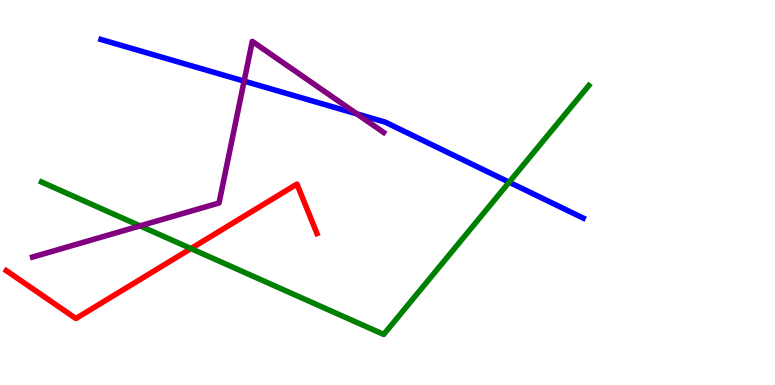[{'lines': ['blue', 'red'], 'intersections': []}, {'lines': ['green', 'red'], 'intersections': [{'x': 2.46, 'y': 3.54}]}, {'lines': ['purple', 'red'], 'intersections': []}, {'lines': ['blue', 'green'], 'intersections': [{'x': 6.57, 'y': 5.27}]}, {'lines': ['blue', 'purple'], 'intersections': [{'x': 3.15, 'y': 7.89}, {'x': 4.61, 'y': 7.04}]}, {'lines': ['green', 'purple'], 'intersections': [{'x': 1.81, 'y': 4.13}]}]